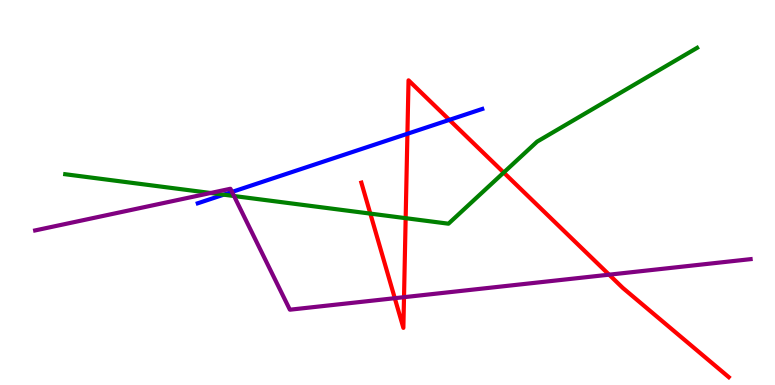[{'lines': ['blue', 'red'], 'intersections': [{'x': 5.26, 'y': 6.53}, {'x': 5.8, 'y': 6.89}]}, {'lines': ['green', 'red'], 'intersections': [{'x': 4.78, 'y': 4.45}, {'x': 5.23, 'y': 4.33}, {'x': 6.5, 'y': 5.52}]}, {'lines': ['purple', 'red'], 'intersections': [{'x': 5.09, 'y': 2.25}, {'x': 5.21, 'y': 2.28}, {'x': 7.86, 'y': 2.87}]}, {'lines': ['blue', 'green'], 'intersections': [{'x': 2.89, 'y': 4.94}]}, {'lines': ['blue', 'purple'], 'intersections': [{'x': 2.99, 'y': 5.02}]}, {'lines': ['green', 'purple'], 'intersections': [{'x': 2.72, 'y': 4.99}, {'x': 3.02, 'y': 4.91}]}]